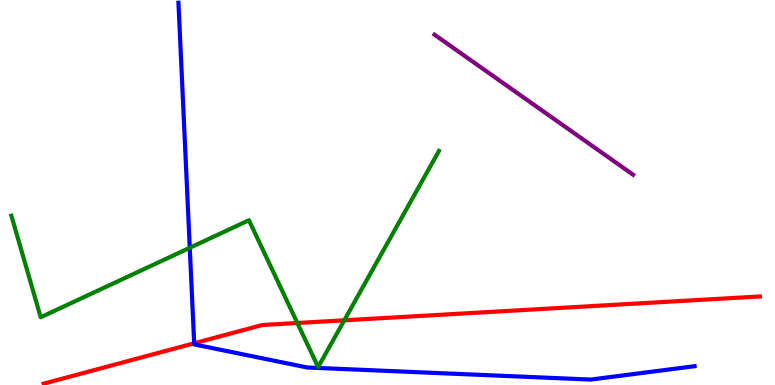[{'lines': ['blue', 'red'], 'intersections': [{'x': 2.51, 'y': 1.08}]}, {'lines': ['green', 'red'], 'intersections': [{'x': 3.84, 'y': 1.61}, {'x': 4.44, 'y': 1.68}]}, {'lines': ['purple', 'red'], 'intersections': []}, {'lines': ['blue', 'green'], 'intersections': [{'x': 2.45, 'y': 3.56}]}, {'lines': ['blue', 'purple'], 'intersections': []}, {'lines': ['green', 'purple'], 'intersections': []}]